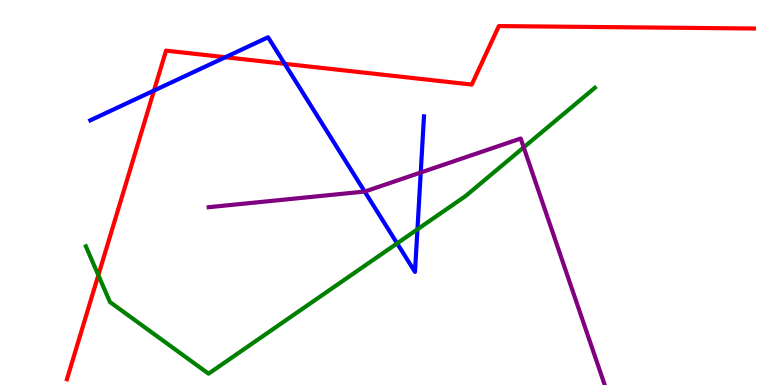[{'lines': ['blue', 'red'], 'intersections': [{'x': 1.99, 'y': 7.65}, {'x': 2.91, 'y': 8.51}, {'x': 3.67, 'y': 8.34}]}, {'lines': ['green', 'red'], 'intersections': [{'x': 1.27, 'y': 2.85}]}, {'lines': ['purple', 'red'], 'intersections': []}, {'lines': ['blue', 'green'], 'intersections': [{'x': 5.12, 'y': 3.68}, {'x': 5.39, 'y': 4.04}]}, {'lines': ['blue', 'purple'], 'intersections': [{'x': 4.71, 'y': 5.02}, {'x': 5.43, 'y': 5.52}]}, {'lines': ['green', 'purple'], 'intersections': [{'x': 6.76, 'y': 6.17}]}]